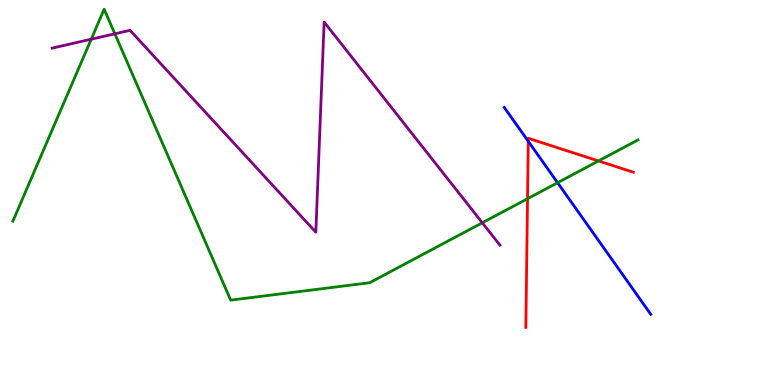[{'lines': ['blue', 'red'], 'intersections': [{'x': 6.82, 'y': 6.33}]}, {'lines': ['green', 'red'], 'intersections': [{'x': 6.81, 'y': 4.84}, {'x': 7.72, 'y': 5.82}]}, {'lines': ['purple', 'red'], 'intersections': []}, {'lines': ['blue', 'green'], 'intersections': [{'x': 7.19, 'y': 5.25}]}, {'lines': ['blue', 'purple'], 'intersections': []}, {'lines': ['green', 'purple'], 'intersections': [{'x': 1.18, 'y': 8.98}, {'x': 1.48, 'y': 9.12}, {'x': 6.22, 'y': 4.21}]}]